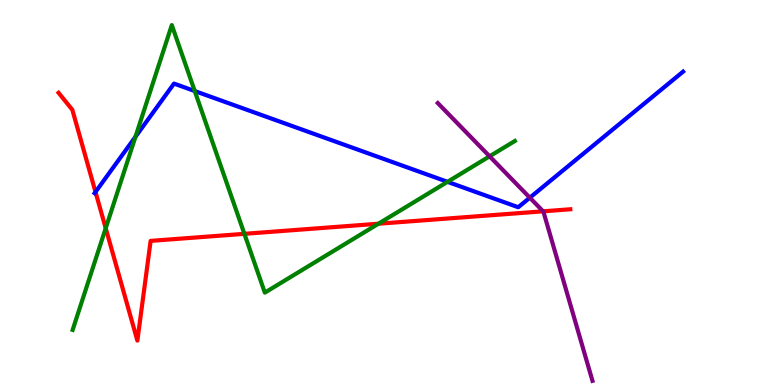[{'lines': ['blue', 'red'], 'intersections': [{'x': 1.23, 'y': 5.01}]}, {'lines': ['green', 'red'], 'intersections': [{'x': 1.36, 'y': 4.07}, {'x': 3.15, 'y': 3.93}, {'x': 4.88, 'y': 4.19}]}, {'lines': ['purple', 'red'], 'intersections': [{'x': 7.01, 'y': 4.51}]}, {'lines': ['blue', 'green'], 'intersections': [{'x': 1.75, 'y': 6.45}, {'x': 2.51, 'y': 7.64}, {'x': 5.77, 'y': 5.28}]}, {'lines': ['blue', 'purple'], 'intersections': [{'x': 6.84, 'y': 4.87}]}, {'lines': ['green', 'purple'], 'intersections': [{'x': 6.32, 'y': 5.94}]}]